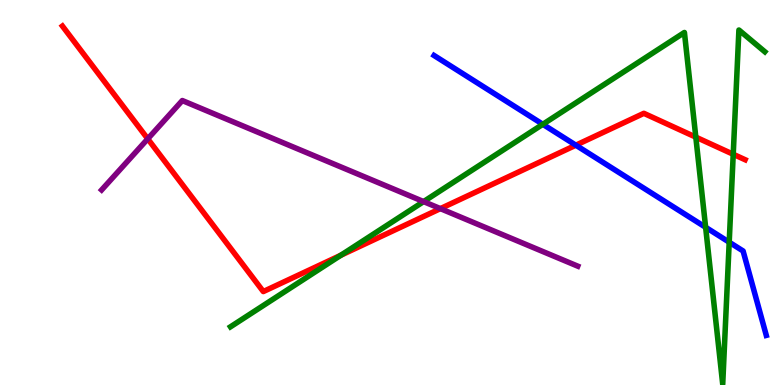[{'lines': ['blue', 'red'], 'intersections': [{'x': 7.43, 'y': 6.23}]}, {'lines': ['green', 'red'], 'intersections': [{'x': 4.4, 'y': 3.37}, {'x': 8.98, 'y': 6.44}, {'x': 9.46, 'y': 5.99}]}, {'lines': ['purple', 'red'], 'intersections': [{'x': 1.91, 'y': 6.39}, {'x': 5.68, 'y': 4.58}]}, {'lines': ['blue', 'green'], 'intersections': [{'x': 7.0, 'y': 6.77}, {'x': 9.1, 'y': 4.1}, {'x': 9.41, 'y': 3.71}]}, {'lines': ['blue', 'purple'], 'intersections': []}, {'lines': ['green', 'purple'], 'intersections': [{'x': 5.47, 'y': 4.76}]}]